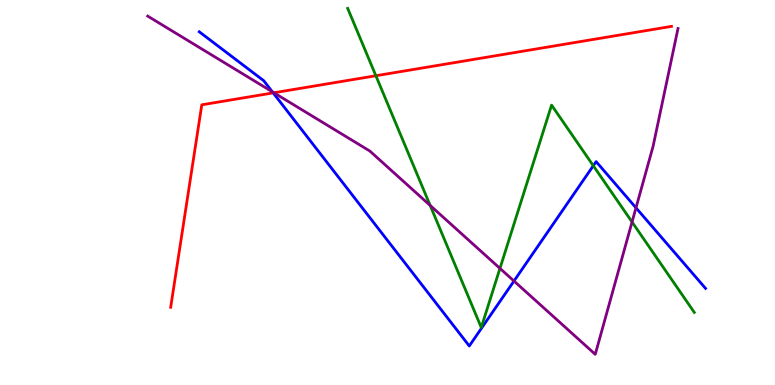[{'lines': ['blue', 'red'], 'intersections': [{'x': 3.52, 'y': 7.59}]}, {'lines': ['green', 'red'], 'intersections': [{'x': 4.85, 'y': 8.03}]}, {'lines': ['purple', 'red'], 'intersections': [{'x': 3.53, 'y': 7.59}]}, {'lines': ['blue', 'green'], 'intersections': [{'x': 7.66, 'y': 5.7}]}, {'lines': ['blue', 'purple'], 'intersections': [{'x': 3.51, 'y': 7.62}, {'x': 6.63, 'y': 2.7}, {'x': 8.21, 'y': 4.6}]}, {'lines': ['green', 'purple'], 'intersections': [{'x': 5.55, 'y': 4.66}, {'x': 6.45, 'y': 3.03}, {'x': 8.16, 'y': 4.23}]}]